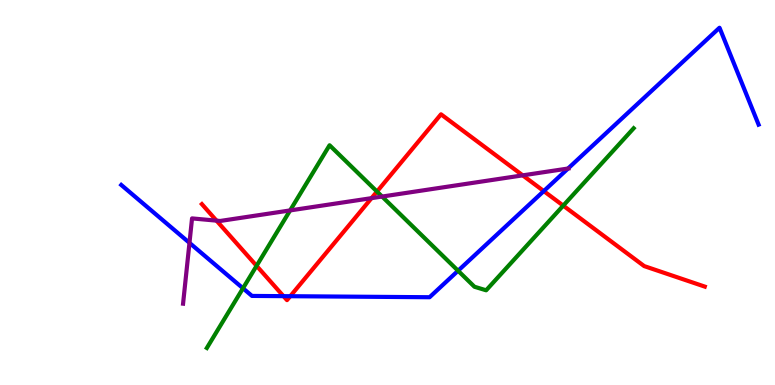[{'lines': ['blue', 'red'], 'intersections': [{'x': 3.66, 'y': 2.31}, {'x': 3.75, 'y': 2.31}, {'x': 7.02, 'y': 5.04}]}, {'lines': ['green', 'red'], 'intersections': [{'x': 3.31, 'y': 3.1}, {'x': 4.86, 'y': 5.02}, {'x': 7.27, 'y': 4.66}]}, {'lines': ['purple', 'red'], 'intersections': [{'x': 2.79, 'y': 4.27}, {'x': 4.79, 'y': 4.85}, {'x': 6.74, 'y': 5.45}]}, {'lines': ['blue', 'green'], 'intersections': [{'x': 3.14, 'y': 2.51}, {'x': 5.91, 'y': 2.97}]}, {'lines': ['blue', 'purple'], 'intersections': [{'x': 2.44, 'y': 3.69}, {'x': 7.33, 'y': 5.62}]}, {'lines': ['green', 'purple'], 'intersections': [{'x': 3.74, 'y': 4.53}, {'x': 4.93, 'y': 4.89}]}]